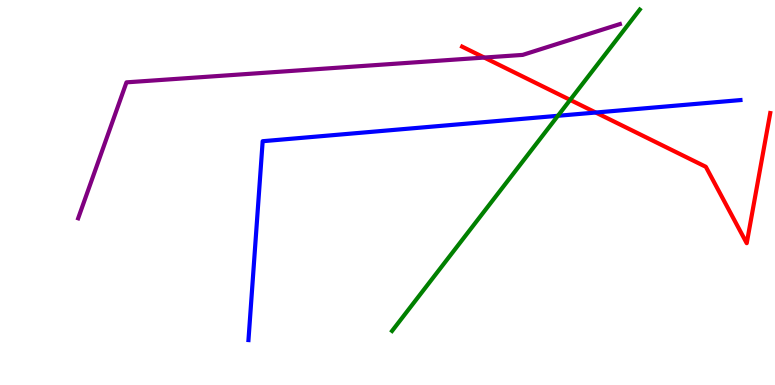[{'lines': ['blue', 'red'], 'intersections': [{'x': 7.69, 'y': 7.08}]}, {'lines': ['green', 'red'], 'intersections': [{'x': 7.36, 'y': 7.4}]}, {'lines': ['purple', 'red'], 'intersections': [{'x': 6.25, 'y': 8.5}]}, {'lines': ['blue', 'green'], 'intersections': [{'x': 7.2, 'y': 6.99}]}, {'lines': ['blue', 'purple'], 'intersections': []}, {'lines': ['green', 'purple'], 'intersections': []}]